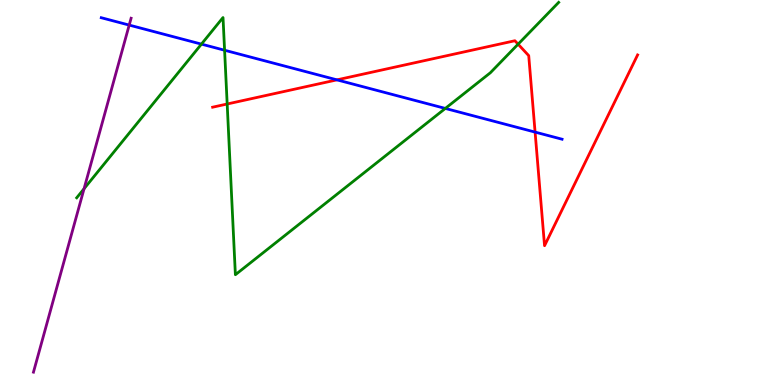[{'lines': ['blue', 'red'], 'intersections': [{'x': 4.35, 'y': 7.93}, {'x': 6.9, 'y': 6.57}]}, {'lines': ['green', 'red'], 'intersections': [{'x': 2.93, 'y': 7.3}, {'x': 6.69, 'y': 8.85}]}, {'lines': ['purple', 'red'], 'intersections': []}, {'lines': ['blue', 'green'], 'intersections': [{'x': 2.6, 'y': 8.85}, {'x': 2.9, 'y': 8.7}, {'x': 5.75, 'y': 7.18}]}, {'lines': ['blue', 'purple'], 'intersections': [{'x': 1.67, 'y': 9.35}]}, {'lines': ['green', 'purple'], 'intersections': [{'x': 1.08, 'y': 5.1}]}]